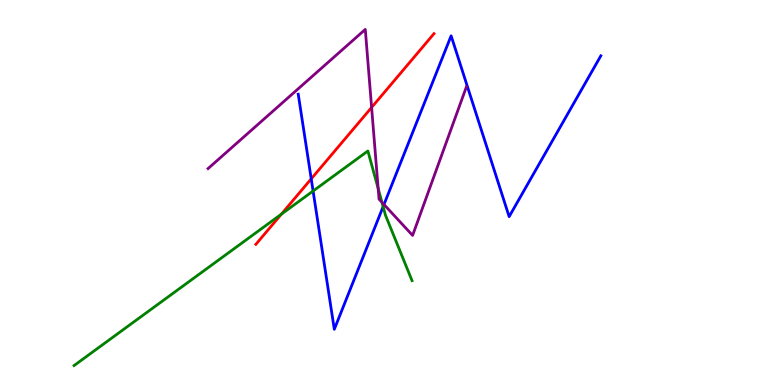[{'lines': ['blue', 'red'], 'intersections': [{'x': 4.02, 'y': 5.35}]}, {'lines': ['green', 'red'], 'intersections': [{'x': 3.63, 'y': 4.44}]}, {'lines': ['purple', 'red'], 'intersections': [{'x': 4.79, 'y': 7.21}]}, {'lines': ['blue', 'green'], 'intersections': [{'x': 4.04, 'y': 5.04}, {'x': 4.94, 'y': 4.63}]}, {'lines': ['blue', 'purple'], 'intersections': [{'x': 4.95, 'y': 4.69}]}, {'lines': ['green', 'purple'], 'intersections': [{'x': 4.88, 'y': 5.1}, {'x': 4.93, 'y': 4.75}]}]